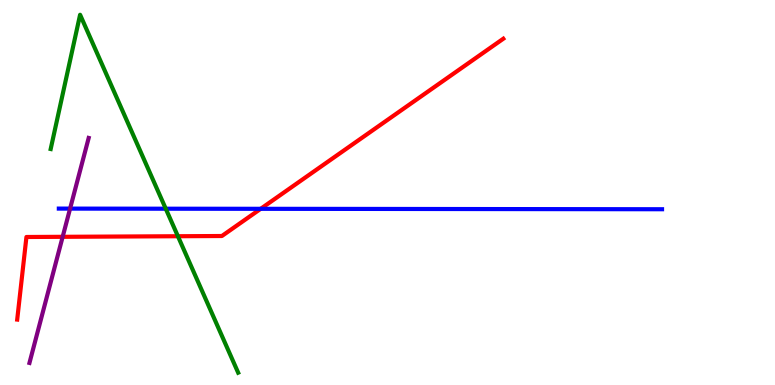[{'lines': ['blue', 'red'], 'intersections': [{'x': 3.36, 'y': 4.58}]}, {'lines': ['green', 'red'], 'intersections': [{'x': 2.3, 'y': 3.86}]}, {'lines': ['purple', 'red'], 'intersections': [{'x': 0.809, 'y': 3.85}]}, {'lines': ['blue', 'green'], 'intersections': [{'x': 2.14, 'y': 4.58}]}, {'lines': ['blue', 'purple'], 'intersections': [{'x': 0.904, 'y': 4.58}]}, {'lines': ['green', 'purple'], 'intersections': []}]